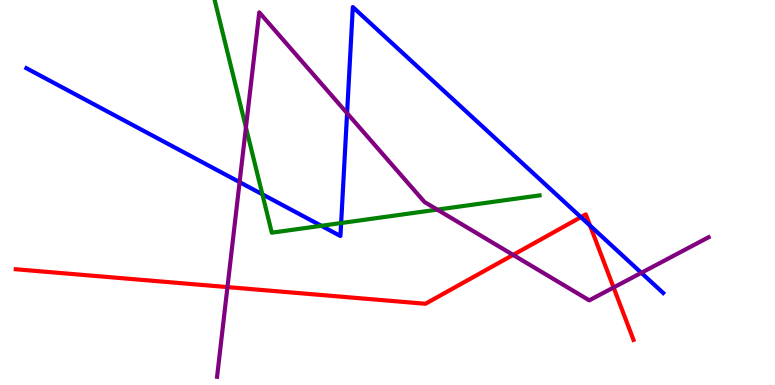[{'lines': ['blue', 'red'], 'intersections': [{'x': 7.5, 'y': 4.36}, {'x': 7.61, 'y': 4.14}]}, {'lines': ['green', 'red'], 'intersections': []}, {'lines': ['purple', 'red'], 'intersections': [{'x': 2.93, 'y': 2.54}, {'x': 6.62, 'y': 3.38}, {'x': 7.92, 'y': 2.53}]}, {'lines': ['blue', 'green'], 'intersections': [{'x': 3.39, 'y': 4.95}, {'x': 4.15, 'y': 4.14}, {'x': 4.4, 'y': 4.21}]}, {'lines': ['blue', 'purple'], 'intersections': [{'x': 3.09, 'y': 5.27}, {'x': 4.48, 'y': 7.06}, {'x': 8.28, 'y': 2.91}]}, {'lines': ['green', 'purple'], 'intersections': [{'x': 3.17, 'y': 6.69}, {'x': 5.64, 'y': 4.55}]}]